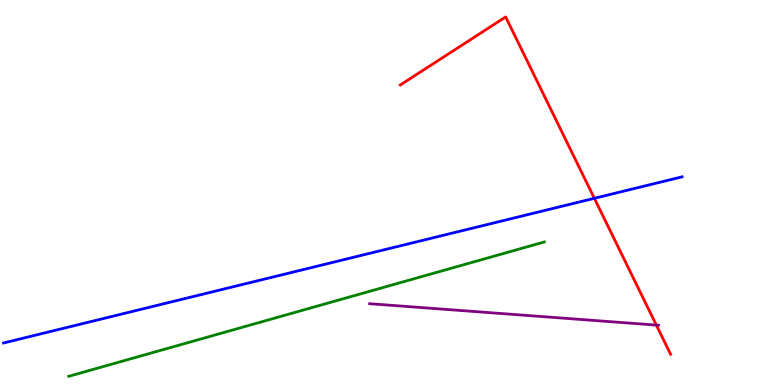[{'lines': ['blue', 'red'], 'intersections': [{'x': 7.67, 'y': 4.85}]}, {'lines': ['green', 'red'], 'intersections': []}, {'lines': ['purple', 'red'], 'intersections': [{'x': 8.47, 'y': 1.56}]}, {'lines': ['blue', 'green'], 'intersections': []}, {'lines': ['blue', 'purple'], 'intersections': []}, {'lines': ['green', 'purple'], 'intersections': []}]